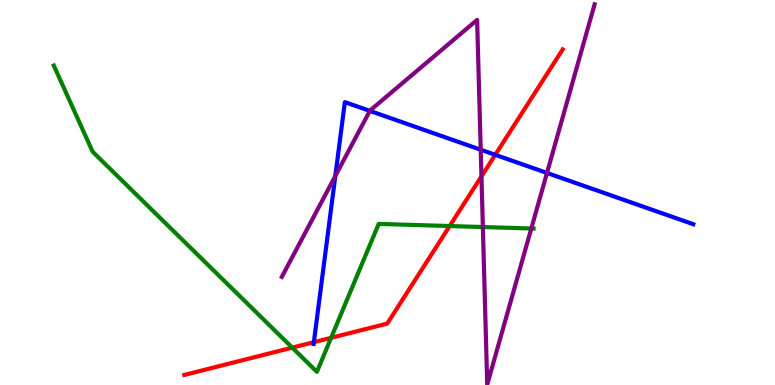[{'lines': ['blue', 'red'], 'intersections': [{'x': 4.05, 'y': 1.11}, {'x': 6.39, 'y': 5.98}]}, {'lines': ['green', 'red'], 'intersections': [{'x': 3.77, 'y': 0.97}, {'x': 4.27, 'y': 1.23}, {'x': 5.8, 'y': 4.13}]}, {'lines': ['purple', 'red'], 'intersections': [{'x': 6.21, 'y': 5.42}]}, {'lines': ['blue', 'green'], 'intersections': []}, {'lines': ['blue', 'purple'], 'intersections': [{'x': 4.33, 'y': 5.43}, {'x': 4.77, 'y': 7.12}, {'x': 6.2, 'y': 6.11}, {'x': 7.06, 'y': 5.51}]}, {'lines': ['green', 'purple'], 'intersections': [{'x': 6.23, 'y': 4.1}, {'x': 6.86, 'y': 4.07}]}]